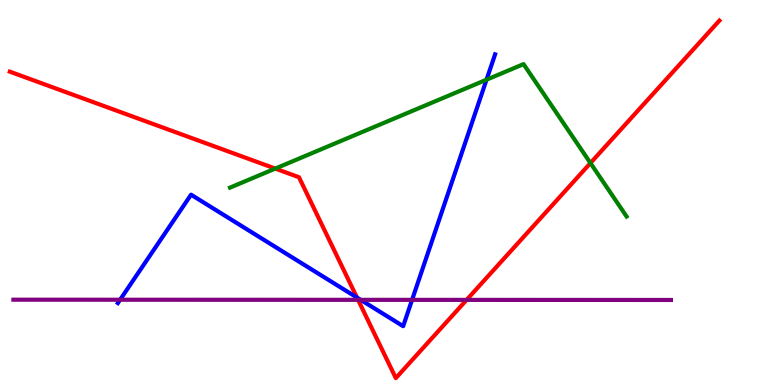[{'lines': ['blue', 'red'], 'intersections': [{'x': 4.61, 'y': 2.27}]}, {'lines': ['green', 'red'], 'intersections': [{'x': 3.55, 'y': 5.62}, {'x': 7.62, 'y': 5.76}]}, {'lines': ['purple', 'red'], 'intersections': [{'x': 4.62, 'y': 2.21}, {'x': 6.02, 'y': 2.21}]}, {'lines': ['blue', 'green'], 'intersections': [{'x': 6.28, 'y': 7.93}]}, {'lines': ['blue', 'purple'], 'intersections': [{'x': 1.55, 'y': 2.21}, {'x': 4.65, 'y': 2.21}, {'x': 5.32, 'y': 2.21}]}, {'lines': ['green', 'purple'], 'intersections': []}]